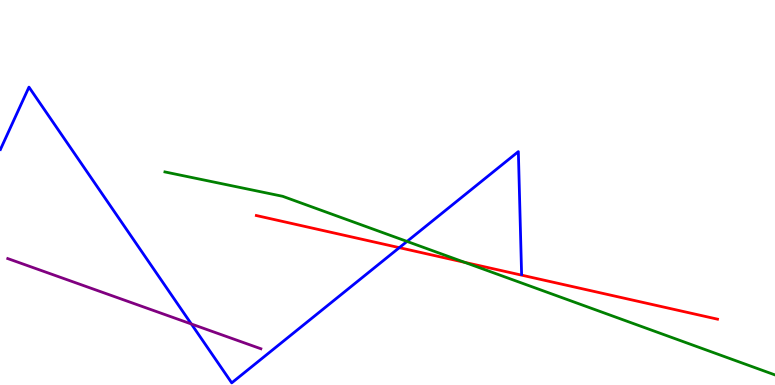[{'lines': ['blue', 'red'], 'intersections': [{'x': 5.15, 'y': 3.57}]}, {'lines': ['green', 'red'], 'intersections': [{'x': 6.0, 'y': 3.19}]}, {'lines': ['purple', 'red'], 'intersections': []}, {'lines': ['blue', 'green'], 'intersections': [{'x': 5.25, 'y': 3.73}]}, {'lines': ['blue', 'purple'], 'intersections': [{'x': 2.47, 'y': 1.58}]}, {'lines': ['green', 'purple'], 'intersections': []}]